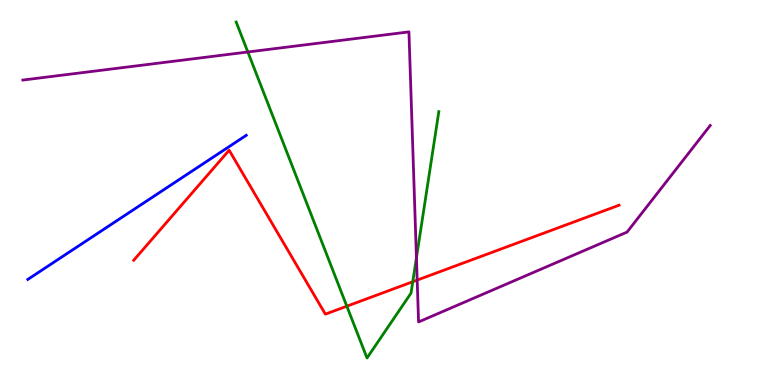[{'lines': ['blue', 'red'], 'intersections': []}, {'lines': ['green', 'red'], 'intersections': [{'x': 4.48, 'y': 2.05}, {'x': 5.33, 'y': 2.68}]}, {'lines': ['purple', 'red'], 'intersections': [{'x': 5.38, 'y': 2.72}]}, {'lines': ['blue', 'green'], 'intersections': []}, {'lines': ['blue', 'purple'], 'intersections': []}, {'lines': ['green', 'purple'], 'intersections': [{'x': 3.2, 'y': 8.65}, {'x': 5.37, 'y': 3.3}]}]